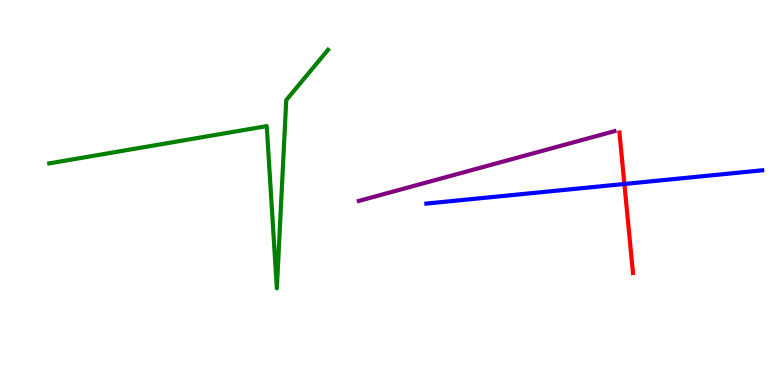[{'lines': ['blue', 'red'], 'intersections': [{'x': 8.06, 'y': 5.22}]}, {'lines': ['green', 'red'], 'intersections': []}, {'lines': ['purple', 'red'], 'intersections': []}, {'lines': ['blue', 'green'], 'intersections': []}, {'lines': ['blue', 'purple'], 'intersections': []}, {'lines': ['green', 'purple'], 'intersections': []}]